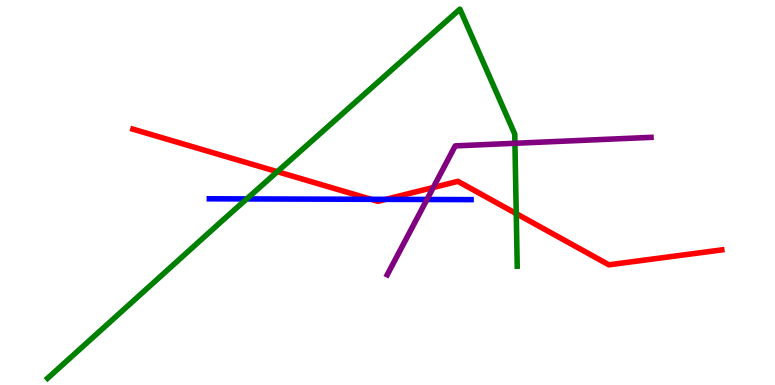[{'lines': ['blue', 'red'], 'intersections': [{'x': 4.79, 'y': 4.82}, {'x': 4.98, 'y': 4.82}]}, {'lines': ['green', 'red'], 'intersections': [{'x': 3.58, 'y': 5.54}, {'x': 6.66, 'y': 4.45}]}, {'lines': ['purple', 'red'], 'intersections': [{'x': 5.59, 'y': 5.13}]}, {'lines': ['blue', 'green'], 'intersections': [{'x': 3.18, 'y': 4.83}]}, {'lines': ['blue', 'purple'], 'intersections': [{'x': 5.51, 'y': 4.82}]}, {'lines': ['green', 'purple'], 'intersections': [{'x': 6.64, 'y': 6.28}]}]